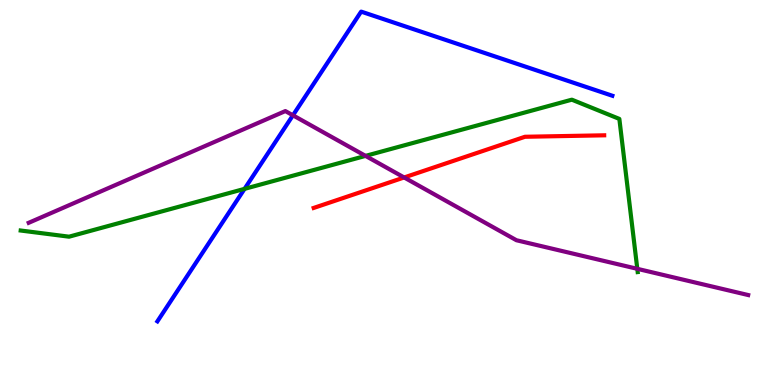[{'lines': ['blue', 'red'], 'intersections': []}, {'lines': ['green', 'red'], 'intersections': []}, {'lines': ['purple', 'red'], 'intersections': [{'x': 5.21, 'y': 5.39}]}, {'lines': ['blue', 'green'], 'intersections': [{'x': 3.16, 'y': 5.09}]}, {'lines': ['blue', 'purple'], 'intersections': [{'x': 3.78, 'y': 7.0}]}, {'lines': ['green', 'purple'], 'intersections': [{'x': 4.72, 'y': 5.95}, {'x': 8.22, 'y': 3.02}]}]